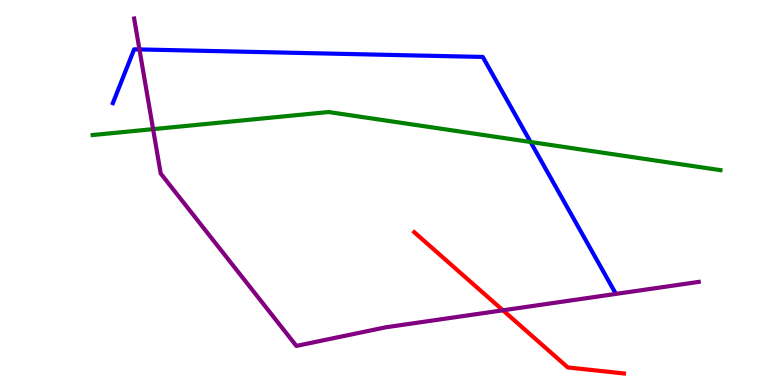[{'lines': ['blue', 'red'], 'intersections': []}, {'lines': ['green', 'red'], 'intersections': []}, {'lines': ['purple', 'red'], 'intersections': [{'x': 6.49, 'y': 1.94}]}, {'lines': ['blue', 'green'], 'intersections': [{'x': 6.85, 'y': 6.31}]}, {'lines': ['blue', 'purple'], 'intersections': [{'x': 1.8, 'y': 8.72}]}, {'lines': ['green', 'purple'], 'intersections': [{'x': 1.98, 'y': 6.65}]}]